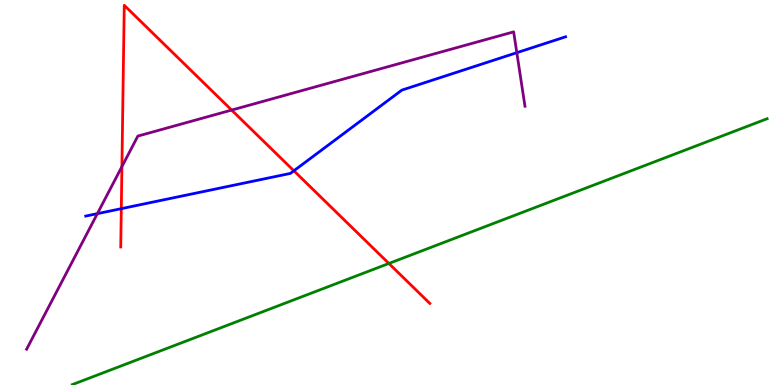[{'lines': ['blue', 'red'], 'intersections': [{'x': 1.57, 'y': 4.58}, {'x': 3.79, 'y': 5.56}]}, {'lines': ['green', 'red'], 'intersections': [{'x': 5.02, 'y': 3.16}]}, {'lines': ['purple', 'red'], 'intersections': [{'x': 1.57, 'y': 5.67}, {'x': 2.99, 'y': 7.14}]}, {'lines': ['blue', 'green'], 'intersections': []}, {'lines': ['blue', 'purple'], 'intersections': [{'x': 1.26, 'y': 4.45}, {'x': 6.67, 'y': 8.63}]}, {'lines': ['green', 'purple'], 'intersections': []}]